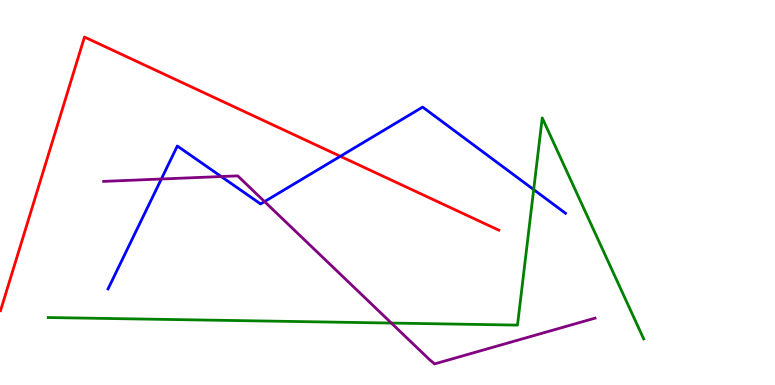[{'lines': ['blue', 'red'], 'intersections': [{'x': 4.39, 'y': 5.94}]}, {'lines': ['green', 'red'], 'intersections': []}, {'lines': ['purple', 'red'], 'intersections': []}, {'lines': ['blue', 'green'], 'intersections': [{'x': 6.89, 'y': 5.08}]}, {'lines': ['blue', 'purple'], 'intersections': [{'x': 2.08, 'y': 5.35}, {'x': 2.85, 'y': 5.41}, {'x': 3.41, 'y': 4.76}]}, {'lines': ['green', 'purple'], 'intersections': [{'x': 5.05, 'y': 1.61}]}]